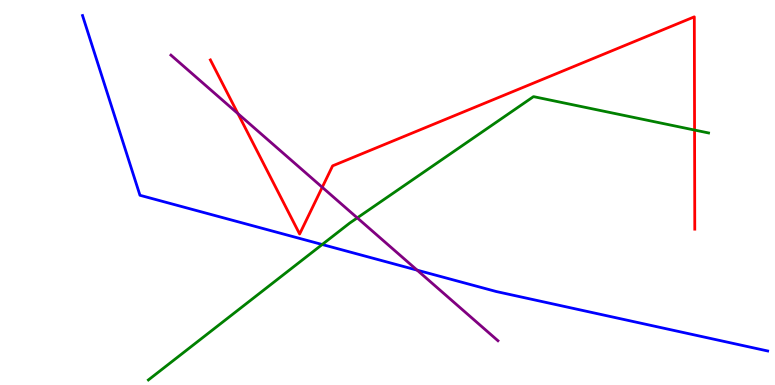[{'lines': ['blue', 'red'], 'intersections': []}, {'lines': ['green', 'red'], 'intersections': [{'x': 8.96, 'y': 6.62}]}, {'lines': ['purple', 'red'], 'intersections': [{'x': 3.07, 'y': 7.05}, {'x': 4.16, 'y': 5.14}]}, {'lines': ['blue', 'green'], 'intersections': [{'x': 4.16, 'y': 3.65}]}, {'lines': ['blue', 'purple'], 'intersections': [{'x': 5.38, 'y': 2.98}]}, {'lines': ['green', 'purple'], 'intersections': [{'x': 4.61, 'y': 4.34}]}]